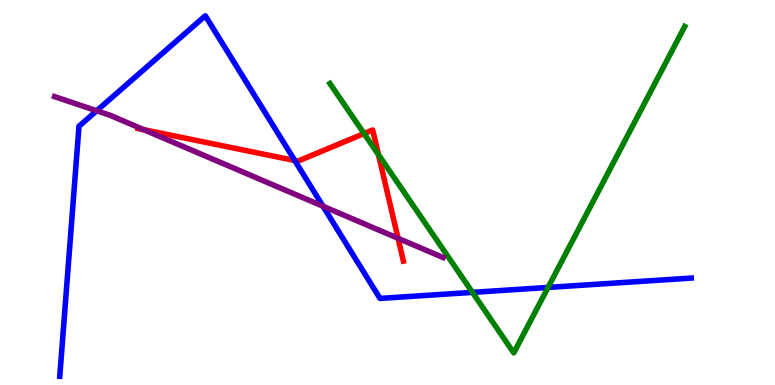[{'lines': ['blue', 'red'], 'intersections': [{'x': 3.8, 'y': 5.83}]}, {'lines': ['green', 'red'], 'intersections': [{'x': 4.7, 'y': 6.53}, {'x': 4.88, 'y': 5.98}]}, {'lines': ['purple', 'red'], 'intersections': [{'x': 1.86, 'y': 6.63}, {'x': 5.14, 'y': 3.81}]}, {'lines': ['blue', 'green'], 'intersections': [{'x': 6.1, 'y': 2.41}, {'x': 7.07, 'y': 2.53}]}, {'lines': ['blue', 'purple'], 'intersections': [{'x': 1.25, 'y': 7.12}, {'x': 4.17, 'y': 4.64}]}, {'lines': ['green', 'purple'], 'intersections': []}]